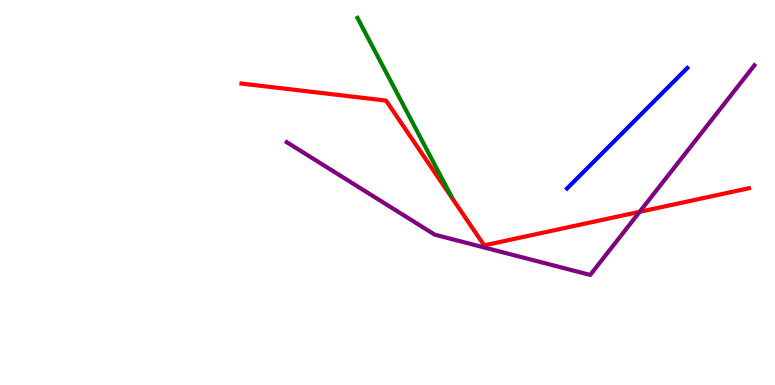[{'lines': ['blue', 'red'], 'intersections': []}, {'lines': ['green', 'red'], 'intersections': []}, {'lines': ['purple', 'red'], 'intersections': [{'x': 8.25, 'y': 4.5}]}, {'lines': ['blue', 'green'], 'intersections': []}, {'lines': ['blue', 'purple'], 'intersections': []}, {'lines': ['green', 'purple'], 'intersections': []}]